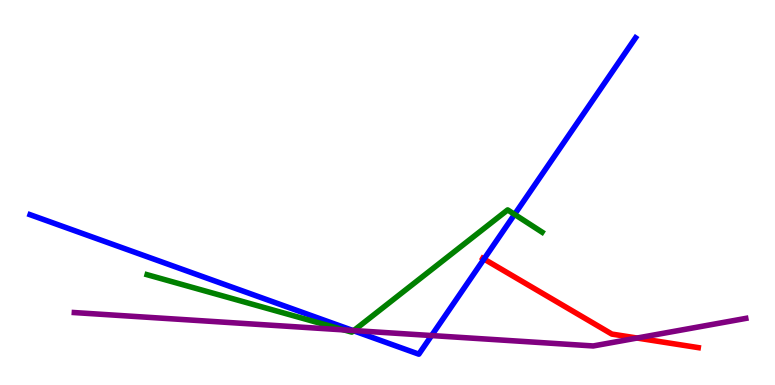[{'lines': ['blue', 'red'], 'intersections': [{'x': 6.25, 'y': 3.27}]}, {'lines': ['green', 'red'], 'intersections': []}, {'lines': ['purple', 'red'], 'intersections': [{'x': 8.22, 'y': 1.22}]}, {'lines': ['blue', 'green'], 'intersections': [{'x': 4.56, 'y': 1.41}, {'x': 6.64, 'y': 4.43}]}, {'lines': ['blue', 'purple'], 'intersections': [{'x': 4.55, 'y': 1.42}, {'x': 5.57, 'y': 1.28}]}, {'lines': ['green', 'purple'], 'intersections': [{'x': 4.44, 'y': 1.43}, {'x': 4.56, 'y': 1.41}]}]